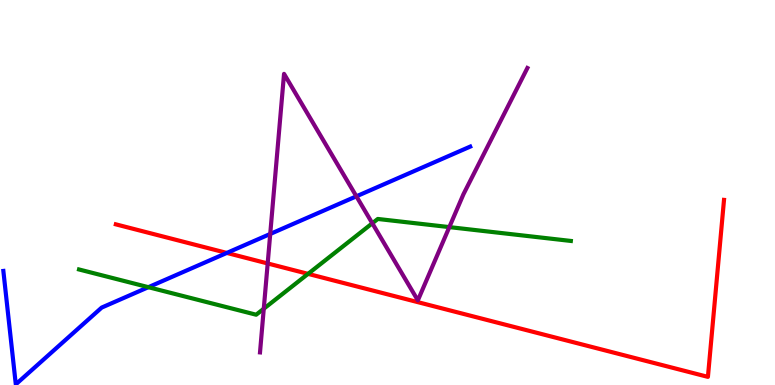[{'lines': ['blue', 'red'], 'intersections': [{'x': 2.93, 'y': 3.43}]}, {'lines': ['green', 'red'], 'intersections': [{'x': 3.97, 'y': 2.89}]}, {'lines': ['purple', 'red'], 'intersections': [{'x': 3.45, 'y': 3.16}]}, {'lines': ['blue', 'green'], 'intersections': [{'x': 1.91, 'y': 2.54}]}, {'lines': ['blue', 'purple'], 'intersections': [{'x': 3.49, 'y': 3.92}, {'x': 4.6, 'y': 4.9}]}, {'lines': ['green', 'purple'], 'intersections': [{'x': 3.4, 'y': 1.98}, {'x': 4.8, 'y': 4.2}, {'x': 5.8, 'y': 4.1}]}]